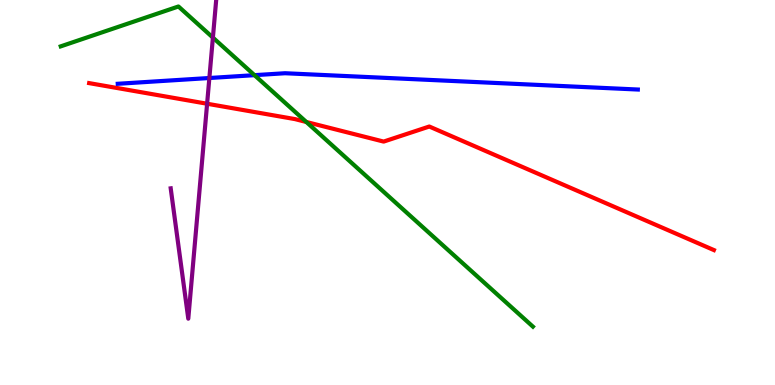[{'lines': ['blue', 'red'], 'intersections': []}, {'lines': ['green', 'red'], 'intersections': [{'x': 3.95, 'y': 6.83}]}, {'lines': ['purple', 'red'], 'intersections': [{'x': 2.67, 'y': 7.31}]}, {'lines': ['blue', 'green'], 'intersections': [{'x': 3.28, 'y': 8.05}]}, {'lines': ['blue', 'purple'], 'intersections': [{'x': 2.7, 'y': 7.97}]}, {'lines': ['green', 'purple'], 'intersections': [{'x': 2.75, 'y': 9.02}]}]